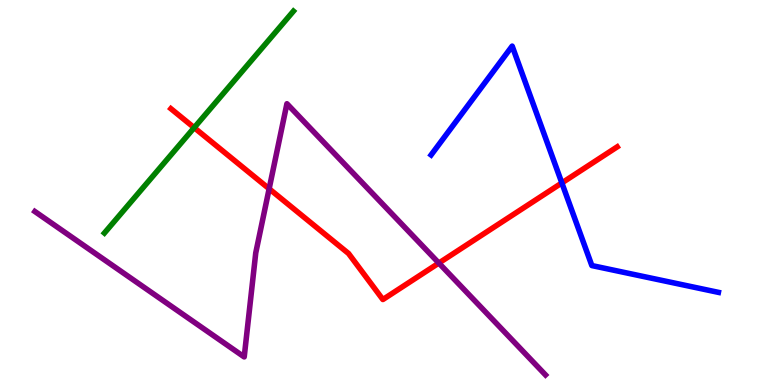[{'lines': ['blue', 'red'], 'intersections': [{'x': 7.25, 'y': 5.25}]}, {'lines': ['green', 'red'], 'intersections': [{'x': 2.51, 'y': 6.68}]}, {'lines': ['purple', 'red'], 'intersections': [{'x': 3.47, 'y': 5.1}, {'x': 5.66, 'y': 3.17}]}, {'lines': ['blue', 'green'], 'intersections': []}, {'lines': ['blue', 'purple'], 'intersections': []}, {'lines': ['green', 'purple'], 'intersections': []}]